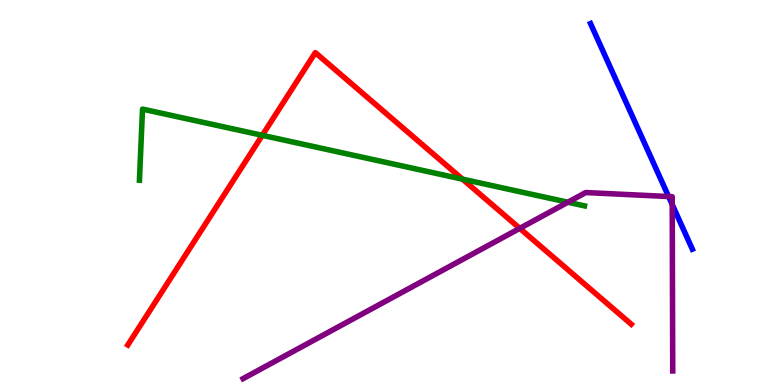[{'lines': ['blue', 'red'], 'intersections': []}, {'lines': ['green', 'red'], 'intersections': [{'x': 3.38, 'y': 6.49}, {'x': 5.97, 'y': 5.35}]}, {'lines': ['purple', 'red'], 'intersections': [{'x': 6.71, 'y': 4.07}]}, {'lines': ['blue', 'green'], 'intersections': []}, {'lines': ['blue', 'purple'], 'intersections': [{'x': 8.63, 'y': 4.9}, {'x': 8.67, 'y': 4.69}]}, {'lines': ['green', 'purple'], 'intersections': [{'x': 7.33, 'y': 4.75}]}]